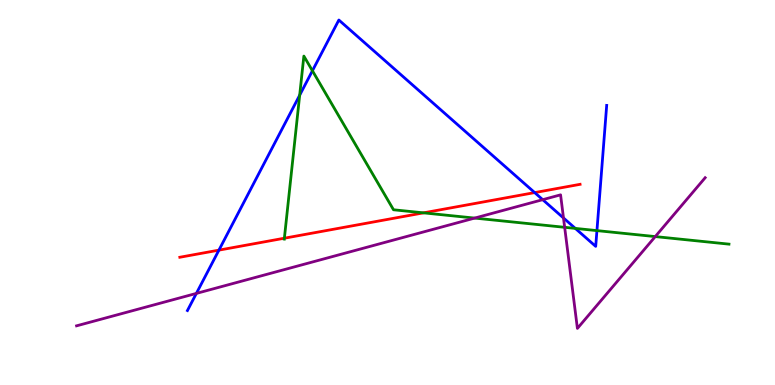[{'lines': ['blue', 'red'], 'intersections': [{'x': 2.82, 'y': 3.5}, {'x': 6.9, 'y': 5.0}]}, {'lines': ['green', 'red'], 'intersections': [{'x': 3.67, 'y': 3.81}, {'x': 5.46, 'y': 4.47}]}, {'lines': ['purple', 'red'], 'intersections': []}, {'lines': ['blue', 'green'], 'intersections': [{'x': 3.87, 'y': 7.53}, {'x': 4.03, 'y': 8.16}, {'x': 7.42, 'y': 4.07}, {'x': 7.7, 'y': 4.01}]}, {'lines': ['blue', 'purple'], 'intersections': [{'x': 2.53, 'y': 2.38}, {'x': 7.0, 'y': 4.81}, {'x': 7.27, 'y': 4.34}]}, {'lines': ['green', 'purple'], 'intersections': [{'x': 6.12, 'y': 4.34}, {'x': 7.29, 'y': 4.1}, {'x': 8.45, 'y': 3.85}]}]